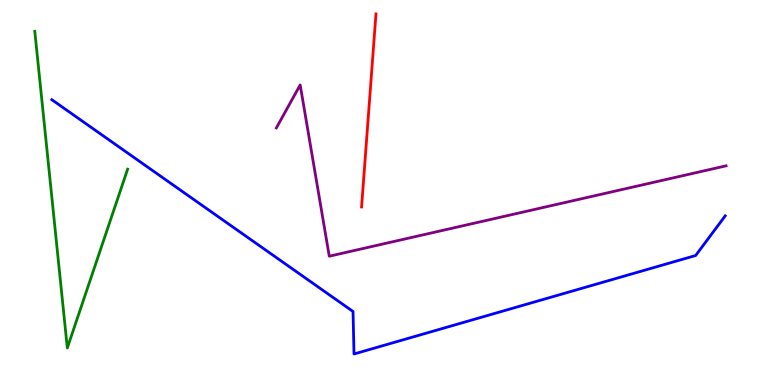[{'lines': ['blue', 'red'], 'intersections': []}, {'lines': ['green', 'red'], 'intersections': []}, {'lines': ['purple', 'red'], 'intersections': []}, {'lines': ['blue', 'green'], 'intersections': []}, {'lines': ['blue', 'purple'], 'intersections': []}, {'lines': ['green', 'purple'], 'intersections': []}]